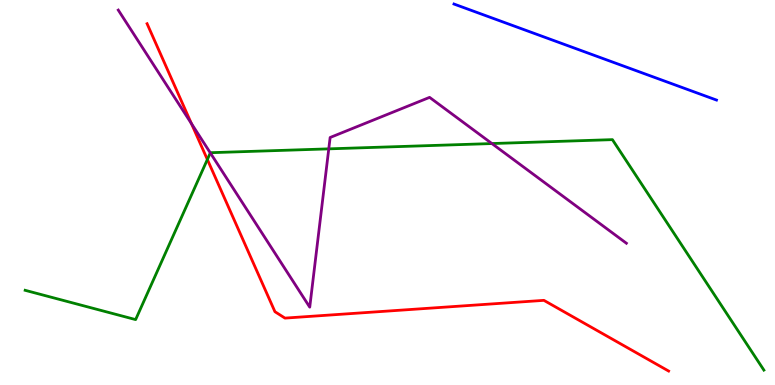[{'lines': ['blue', 'red'], 'intersections': []}, {'lines': ['green', 'red'], 'intersections': [{'x': 2.68, 'y': 5.86}]}, {'lines': ['purple', 'red'], 'intersections': [{'x': 2.47, 'y': 6.79}]}, {'lines': ['blue', 'green'], 'intersections': []}, {'lines': ['blue', 'purple'], 'intersections': []}, {'lines': ['green', 'purple'], 'intersections': [{'x': 2.71, 'y': 6.03}, {'x': 4.24, 'y': 6.13}, {'x': 6.35, 'y': 6.27}]}]